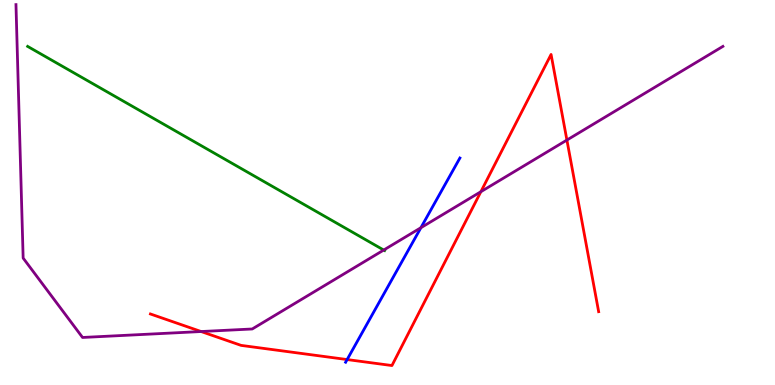[{'lines': ['blue', 'red'], 'intersections': [{'x': 4.48, 'y': 0.661}]}, {'lines': ['green', 'red'], 'intersections': []}, {'lines': ['purple', 'red'], 'intersections': [{'x': 2.6, 'y': 1.39}, {'x': 6.2, 'y': 5.02}, {'x': 7.31, 'y': 6.36}]}, {'lines': ['blue', 'green'], 'intersections': []}, {'lines': ['blue', 'purple'], 'intersections': [{'x': 5.43, 'y': 4.09}]}, {'lines': ['green', 'purple'], 'intersections': [{'x': 4.95, 'y': 3.51}]}]